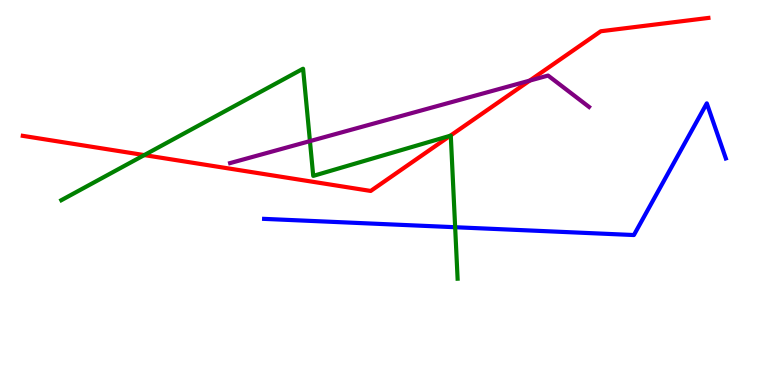[{'lines': ['blue', 'red'], 'intersections': []}, {'lines': ['green', 'red'], 'intersections': [{'x': 1.86, 'y': 5.97}, {'x': 5.81, 'y': 6.47}]}, {'lines': ['purple', 'red'], 'intersections': [{'x': 6.83, 'y': 7.91}]}, {'lines': ['blue', 'green'], 'intersections': [{'x': 5.87, 'y': 4.1}]}, {'lines': ['blue', 'purple'], 'intersections': []}, {'lines': ['green', 'purple'], 'intersections': [{'x': 4.0, 'y': 6.33}]}]